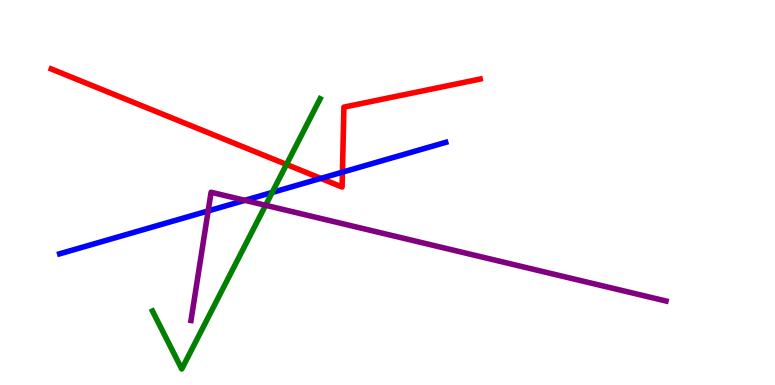[{'lines': ['blue', 'red'], 'intersections': [{'x': 4.14, 'y': 5.37}, {'x': 4.42, 'y': 5.53}]}, {'lines': ['green', 'red'], 'intersections': [{'x': 3.7, 'y': 5.73}]}, {'lines': ['purple', 'red'], 'intersections': []}, {'lines': ['blue', 'green'], 'intersections': [{'x': 3.51, 'y': 5.0}]}, {'lines': ['blue', 'purple'], 'intersections': [{'x': 2.69, 'y': 4.52}, {'x': 3.16, 'y': 4.8}]}, {'lines': ['green', 'purple'], 'intersections': [{'x': 3.43, 'y': 4.67}]}]